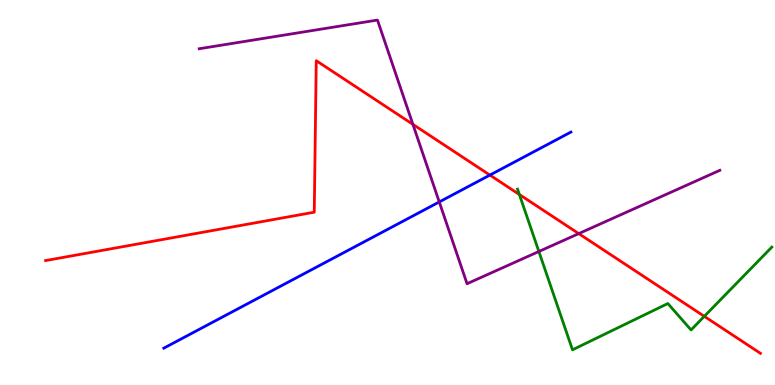[{'lines': ['blue', 'red'], 'intersections': [{'x': 6.32, 'y': 5.45}]}, {'lines': ['green', 'red'], 'intersections': [{'x': 6.7, 'y': 4.95}, {'x': 9.09, 'y': 1.78}]}, {'lines': ['purple', 'red'], 'intersections': [{'x': 5.33, 'y': 6.77}, {'x': 7.47, 'y': 3.93}]}, {'lines': ['blue', 'green'], 'intersections': []}, {'lines': ['blue', 'purple'], 'intersections': [{'x': 5.67, 'y': 4.75}]}, {'lines': ['green', 'purple'], 'intersections': [{'x': 6.95, 'y': 3.47}]}]